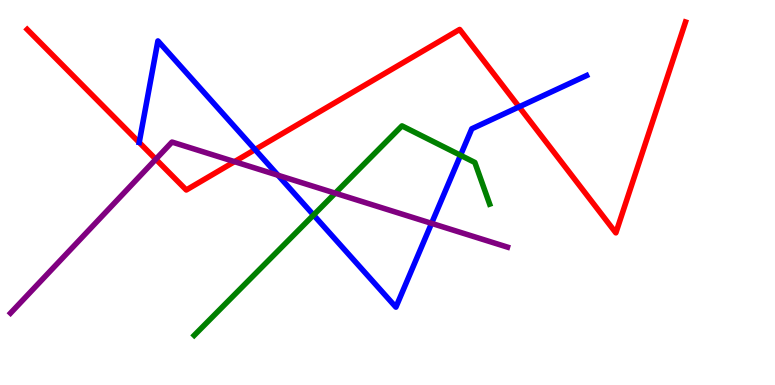[{'lines': ['blue', 'red'], 'intersections': [{'x': 1.8, 'y': 6.3}, {'x': 3.29, 'y': 6.11}, {'x': 6.7, 'y': 7.22}]}, {'lines': ['green', 'red'], 'intersections': []}, {'lines': ['purple', 'red'], 'intersections': [{'x': 2.01, 'y': 5.86}, {'x': 3.03, 'y': 5.8}]}, {'lines': ['blue', 'green'], 'intersections': [{'x': 4.05, 'y': 4.42}, {'x': 5.94, 'y': 5.97}]}, {'lines': ['blue', 'purple'], 'intersections': [{'x': 3.59, 'y': 5.45}, {'x': 5.57, 'y': 4.2}]}, {'lines': ['green', 'purple'], 'intersections': [{'x': 4.33, 'y': 4.98}]}]